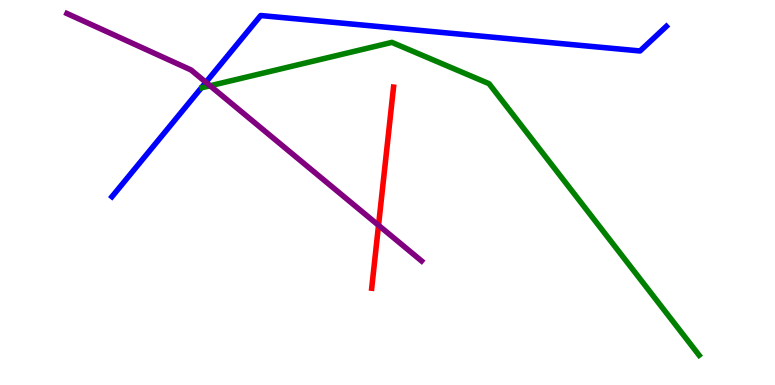[{'lines': ['blue', 'red'], 'intersections': []}, {'lines': ['green', 'red'], 'intersections': []}, {'lines': ['purple', 'red'], 'intersections': [{'x': 4.88, 'y': 4.15}]}, {'lines': ['blue', 'green'], 'intersections': []}, {'lines': ['blue', 'purple'], 'intersections': [{'x': 2.66, 'y': 7.86}]}, {'lines': ['green', 'purple'], 'intersections': [{'x': 2.71, 'y': 7.77}]}]